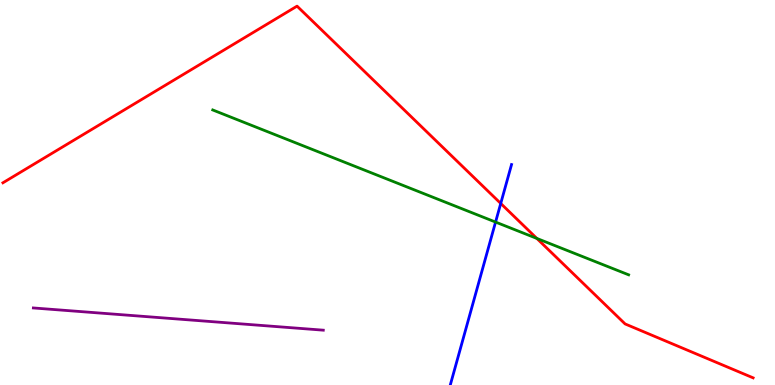[{'lines': ['blue', 'red'], 'intersections': [{'x': 6.46, 'y': 4.72}]}, {'lines': ['green', 'red'], 'intersections': [{'x': 6.93, 'y': 3.81}]}, {'lines': ['purple', 'red'], 'intersections': []}, {'lines': ['blue', 'green'], 'intersections': [{'x': 6.39, 'y': 4.23}]}, {'lines': ['blue', 'purple'], 'intersections': []}, {'lines': ['green', 'purple'], 'intersections': []}]